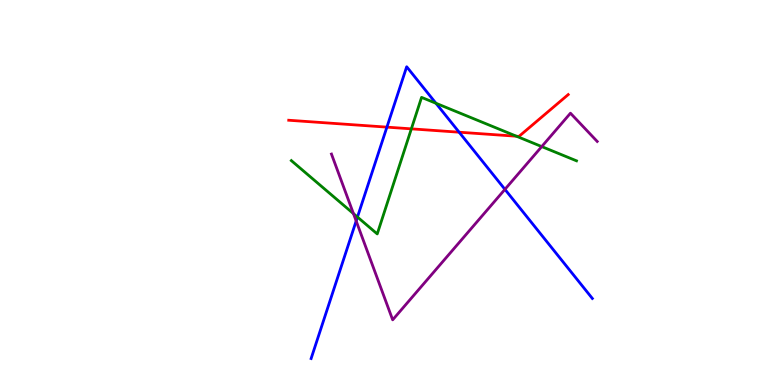[{'lines': ['blue', 'red'], 'intersections': [{'x': 4.99, 'y': 6.7}, {'x': 5.92, 'y': 6.57}]}, {'lines': ['green', 'red'], 'intersections': [{'x': 5.31, 'y': 6.65}, {'x': 6.66, 'y': 6.46}]}, {'lines': ['purple', 'red'], 'intersections': []}, {'lines': ['blue', 'green'], 'intersections': [{'x': 4.61, 'y': 4.36}, {'x': 5.63, 'y': 7.32}]}, {'lines': ['blue', 'purple'], 'intersections': [{'x': 4.6, 'y': 4.26}, {'x': 6.52, 'y': 5.08}]}, {'lines': ['green', 'purple'], 'intersections': [{'x': 4.56, 'y': 4.45}, {'x': 6.99, 'y': 6.19}]}]